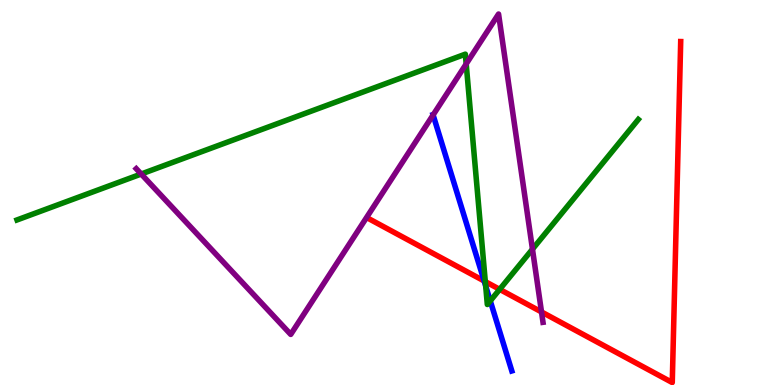[{'lines': ['blue', 'red'], 'intersections': [{'x': 6.25, 'y': 2.7}]}, {'lines': ['green', 'red'], 'intersections': [{'x': 6.26, 'y': 2.69}, {'x': 6.45, 'y': 2.48}]}, {'lines': ['purple', 'red'], 'intersections': [{'x': 6.99, 'y': 1.9}]}, {'lines': ['blue', 'green'], 'intersections': [{'x': 6.27, 'y': 2.57}, {'x': 6.33, 'y': 2.19}]}, {'lines': ['blue', 'purple'], 'intersections': [{'x': 5.59, 'y': 7.01}]}, {'lines': ['green', 'purple'], 'intersections': [{'x': 1.82, 'y': 5.48}, {'x': 6.02, 'y': 8.34}, {'x': 6.87, 'y': 3.53}]}]